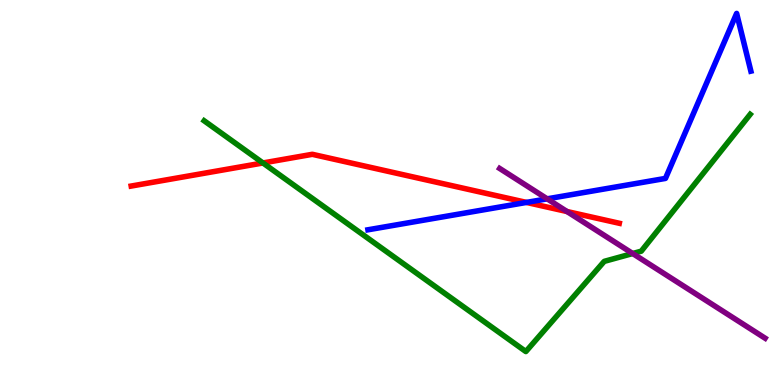[{'lines': ['blue', 'red'], 'intersections': [{'x': 6.79, 'y': 4.74}]}, {'lines': ['green', 'red'], 'intersections': [{'x': 3.39, 'y': 5.77}]}, {'lines': ['purple', 'red'], 'intersections': [{'x': 7.32, 'y': 4.51}]}, {'lines': ['blue', 'green'], 'intersections': []}, {'lines': ['blue', 'purple'], 'intersections': [{'x': 7.06, 'y': 4.84}]}, {'lines': ['green', 'purple'], 'intersections': [{'x': 8.16, 'y': 3.41}]}]